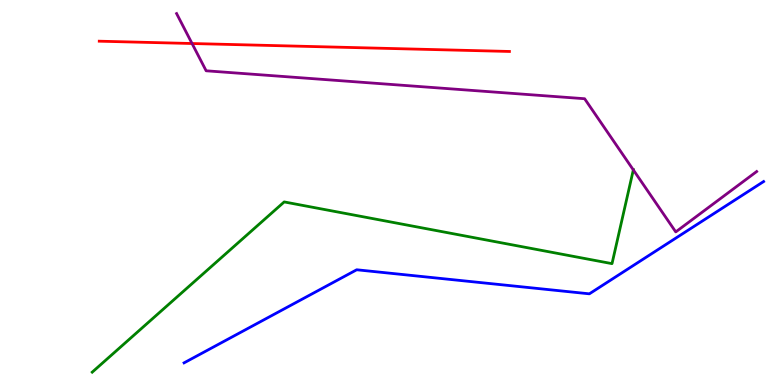[{'lines': ['blue', 'red'], 'intersections': []}, {'lines': ['green', 'red'], 'intersections': []}, {'lines': ['purple', 'red'], 'intersections': [{'x': 2.48, 'y': 8.87}]}, {'lines': ['blue', 'green'], 'intersections': []}, {'lines': ['blue', 'purple'], 'intersections': []}, {'lines': ['green', 'purple'], 'intersections': [{'x': 8.17, 'y': 5.59}]}]